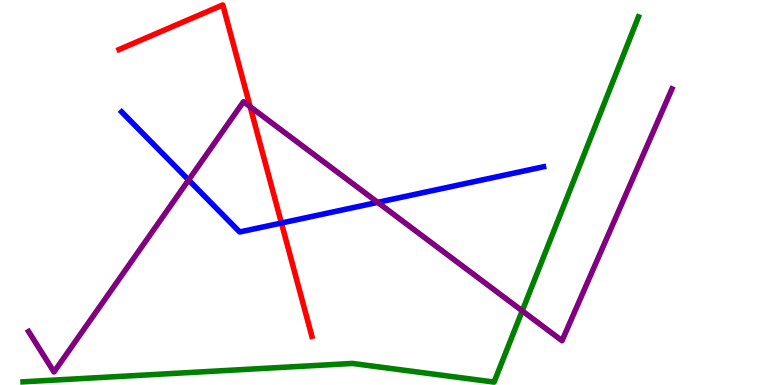[{'lines': ['blue', 'red'], 'intersections': [{'x': 3.63, 'y': 4.21}]}, {'lines': ['green', 'red'], 'intersections': []}, {'lines': ['purple', 'red'], 'intersections': [{'x': 3.23, 'y': 7.23}]}, {'lines': ['blue', 'green'], 'intersections': []}, {'lines': ['blue', 'purple'], 'intersections': [{'x': 2.43, 'y': 5.32}, {'x': 4.87, 'y': 4.74}]}, {'lines': ['green', 'purple'], 'intersections': [{'x': 6.74, 'y': 1.93}]}]